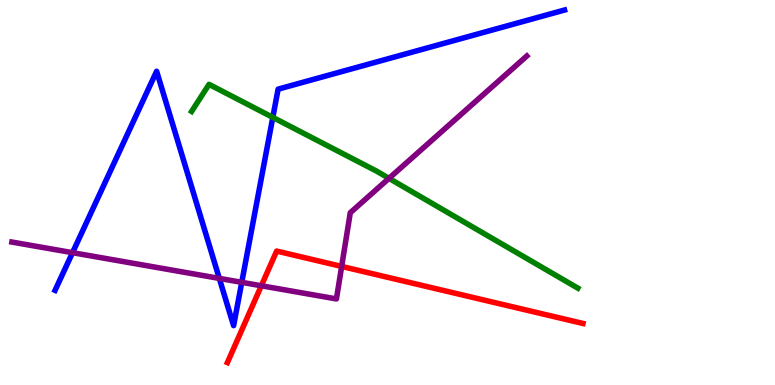[{'lines': ['blue', 'red'], 'intersections': []}, {'lines': ['green', 'red'], 'intersections': []}, {'lines': ['purple', 'red'], 'intersections': [{'x': 3.37, 'y': 2.58}, {'x': 4.41, 'y': 3.08}]}, {'lines': ['blue', 'green'], 'intersections': [{'x': 3.52, 'y': 6.95}]}, {'lines': ['blue', 'purple'], 'intersections': [{'x': 0.936, 'y': 3.44}, {'x': 2.83, 'y': 2.77}, {'x': 3.12, 'y': 2.67}]}, {'lines': ['green', 'purple'], 'intersections': [{'x': 5.02, 'y': 5.37}]}]